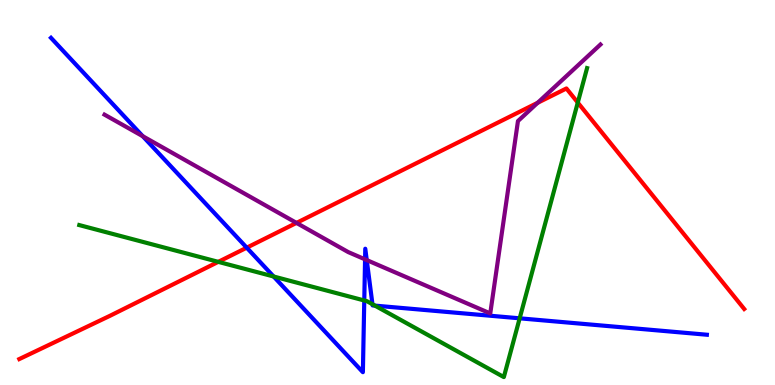[{'lines': ['blue', 'red'], 'intersections': [{'x': 3.18, 'y': 3.57}]}, {'lines': ['green', 'red'], 'intersections': [{'x': 2.82, 'y': 3.2}, {'x': 7.46, 'y': 7.34}]}, {'lines': ['purple', 'red'], 'intersections': [{'x': 3.83, 'y': 4.21}, {'x': 6.94, 'y': 7.33}]}, {'lines': ['blue', 'green'], 'intersections': [{'x': 3.53, 'y': 2.82}, {'x': 4.7, 'y': 2.2}, {'x': 4.81, 'y': 2.1}, {'x': 4.84, 'y': 2.06}, {'x': 6.71, 'y': 1.73}]}, {'lines': ['blue', 'purple'], 'intersections': [{'x': 1.84, 'y': 6.46}, {'x': 4.71, 'y': 3.26}, {'x': 4.73, 'y': 3.24}]}, {'lines': ['green', 'purple'], 'intersections': []}]